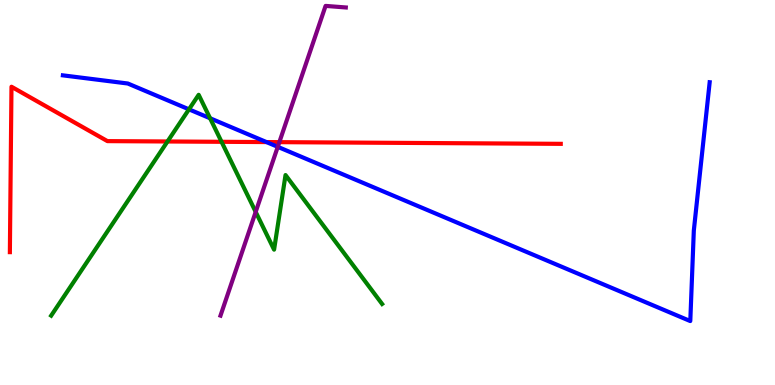[{'lines': ['blue', 'red'], 'intersections': [{'x': 3.44, 'y': 6.31}]}, {'lines': ['green', 'red'], 'intersections': [{'x': 2.16, 'y': 6.33}, {'x': 2.86, 'y': 6.32}]}, {'lines': ['purple', 'red'], 'intersections': [{'x': 3.6, 'y': 6.31}]}, {'lines': ['blue', 'green'], 'intersections': [{'x': 2.44, 'y': 7.16}, {'x': 2.71, 'y': 6.93}]}, {'lines': ['blue', 'purple'], 'intersections': [{'x': 3.58, 'y': 6.19}]}, {'lines': ['green', 'purple'], 'intersections': [{'x': 3.3, 'y': 4.5}]}]